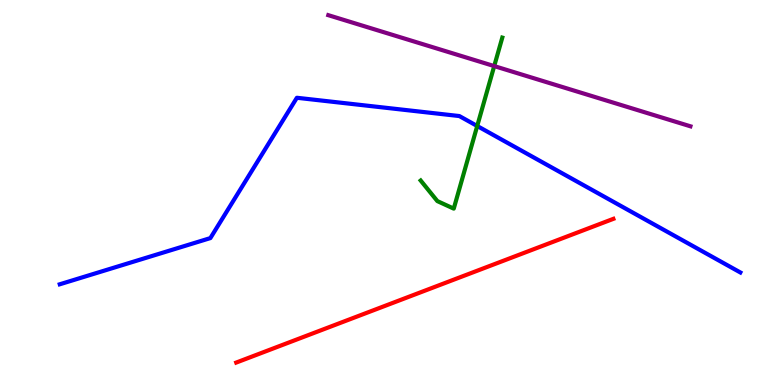[{'lines': ['blue', 'red'], 'intersections': []}, {'lines': ['green', 'red'], 'intersections': []}, {'lines': ['purple', 'red'], 'intersections': []}, {'lines': ['blue', 'green'], 'intersections': [{'x': 6.16, 'y': 6.73}]}, {'lines': ['blue', 'purple'], 'intersections': []}, {'lines': ['green', 'purple'], 'intersections': [{'x': 6.38, 'y': 8.28}]}]